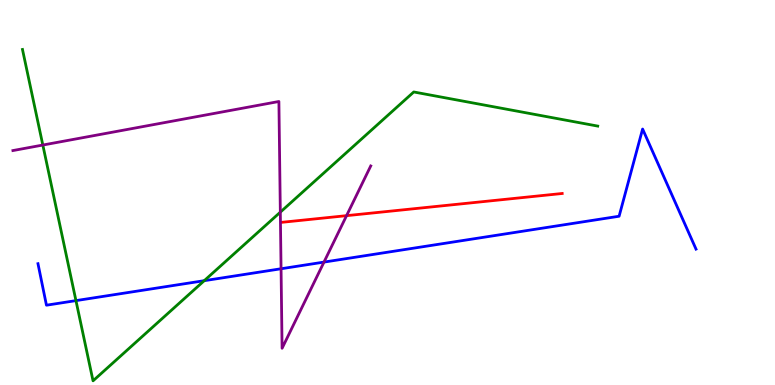[{'lines': ['blue', 'red'], 'intersections': []}, {'lines': ['green', 'red'], 'intersections': []}, {'lines': ['purple', 'red'], 'intersections': [{'x': 4.47, 'y': 4.4}]}, {'lines': ['blue', 'green'], 'intersections': [{'x': 0.98, 'y': 2.19}, {'x': 2.64, 'y': 2.71}]}, {'lines': ['blue', 'purple'], 'intersections': [{'x': 3.63, 'y': 3.02}, {'x': 4.18, 'y': 3.19}]}, {'lines': ['green', 'purple'], 'intersections': [{'x': 0.553, 'y': 6.23}, {'x': 3.62, 'y': 4.49}]}]